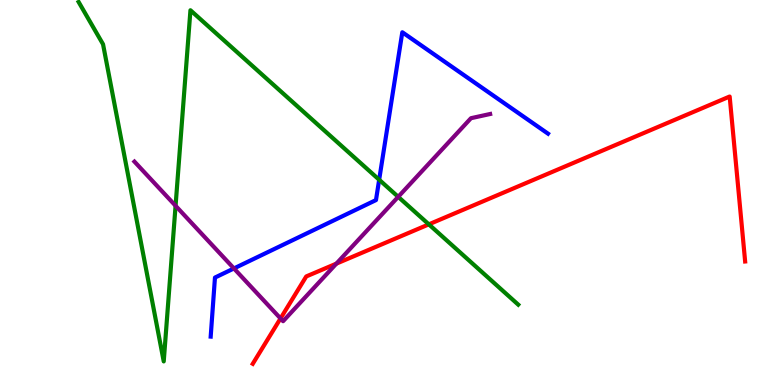[{'lines': ['blue', 'red'], 'intersections': []}, {'lines': ['green', 'red'], 'intersections': [{'x': 5.53, 'y': 4.17}]}, {'lines': ['purple', 'red'], 'intersections': [{'x': 3.62, 'y': 1.73}, {'x': 4.34, 'y': 3.15}]}, {'lines': ['blue', 'green'], 'intersections': [{'x': 4.89, 'y': 5.33}]}, {'lines': ['blue', 'purple'], 'intersections': [{'x': 3.02, 'y': 3.03}]}, {'lines': ['green', 'purple'], 'intersections': [{'x': 2.27, 'y': 4.66}, {'x': 5.14, 'y': 4.89}]}]